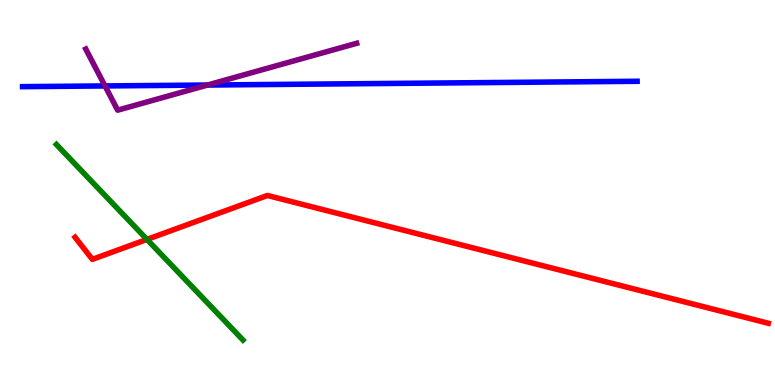[{'lines': ['blue', 'red'], 'intersections': []}, {'lines': ['green', 'red'], 'intersections': [{'x': 1.9, 'y': 3.78}]}, {'lines': ['purple', 'red'], 'intersections': []}, {'lines': ['blue', 'green'], 'intersections': []}, {'lines': ['blue', 'purple'], 'intersections': [{'x': 1.36, 'y': 7.77}, {'x': 2.68, 'y': 7.79}]}, {'lines': ['green', 'purple'], 'intersections': []}]